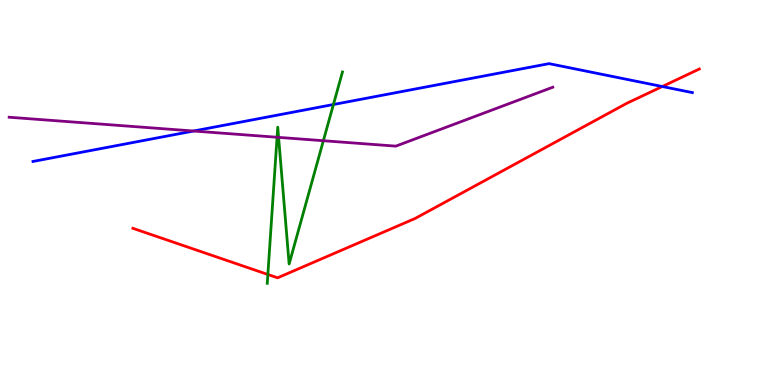[{'lines': ['blue', 'red'], 'intersections': [{'x': 8.55, 'y': 7.75}]}, {'lines': ['green', 'red'], 'intersections': [{'x': 3.46, 'y': 2.87}]}, {'lines': ['purple', 'red'], 'intersections': []}, {'lines': ['blue', 'green'], 'intersections': [{'x': 4.3, 'y': 7.29}]}, {'lines': ['blue', 'purple'], 'intersections': [{'x': 2.5, 'y': 6.6}]}, {'lines': ['green', 'purple'], 'intersections': [{'x': 3.58, 'y': 6.43}, {'x': 3.59, 'y': 6.43}, {'x': 4.17, 'y': 6.34}]}]